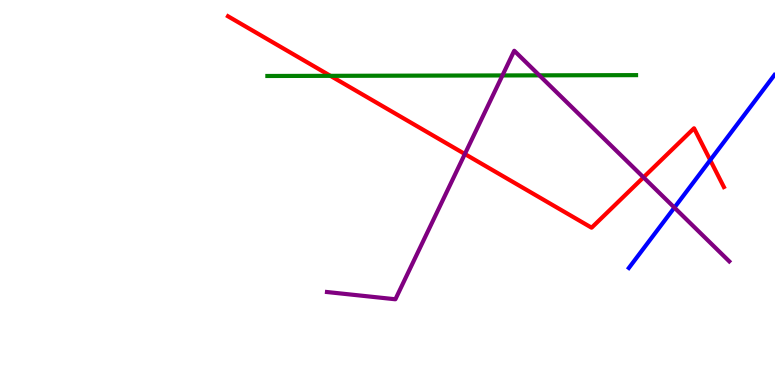[{'lines': ['blue', 'red'], 'intersections': [{'x': 9.16, 'y': 5.84}]}, {'lines': ['green', 'red'], 'intersections': [{'x': 4.26, 'y': 8.03}]}, {'lines': ['purple', 'red'], 'intersections': [{'x': 6.0, 'y': 6.0}, {'x': 8.3, 'y': 5.39}]}, {'lines': ['blue', 'green'], 'intersections': []}, {'lines': ['blue', 'purple'], 'intersections': [{'x': 8.7, 'y': 4.61}]}, {'lines': ['green', 'purple'], 'intersections': [{'x': 6.48, 'y': 8.04}, {'x': 6.96, 'y': 8.04}]}]